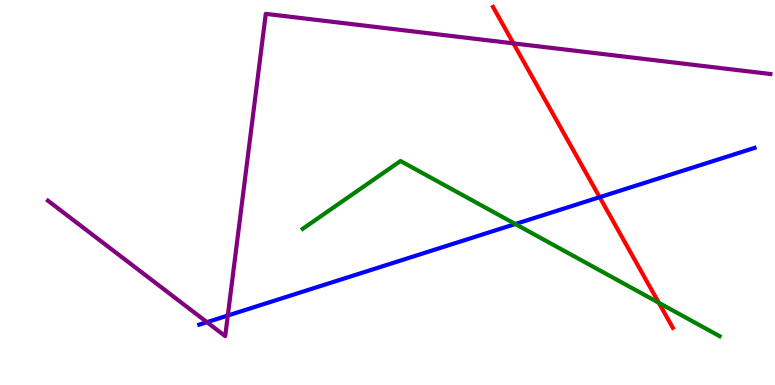[{'lines': ['blue', 'red'], 'intersections': [{'x': 7.74, 'y': 4.88}]}, {'lines': ['green', 'red'], 'intersections': [{'x': 8.5, 'y': 2.14}]}, {'lines': ['purple', 'red'], 'intersections': [{'x': 6.63, 'y': 8.87}]}, {'lines': ['blue', 'green'], 'intersections': [{'x': 6.65, 'y': 4.18}]}, {'lines': ['blue', 'purple'], 'intersections': [{'x': 2.67, 'y': 1.63}, {'x': 2.94, 'y': 1.8}]}, {'lines': ['green', 'purple'], 'intersections': []}]